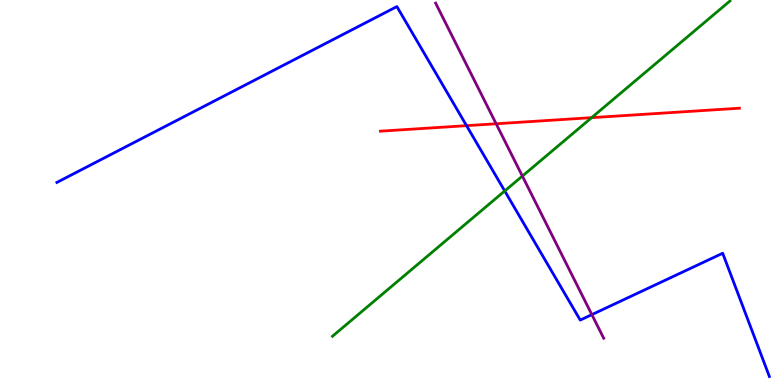[{'lines': ['blue', 'red'], 'intersections': [{'x': 6.02, 'y': 6.74}]}, {'lines': ['green', 'red'], 'intersections': [{'x': 7.63, 'y': 6.94}]}, {'lines': ['purple', 'red'], 'intersections': [{'x': 6.4, 'y': 6.79}]}, {'lines': ['blue', 'green'], 'intersections': [{'x': 6.51, 'y': 5.04}]}, {'lines': ['blue', 'purple'], 'intersections': [{'x': 7.64, 'y': 1.83}]}, {'lines': ['green', 'purple'], 'intersections': [{'x': 6.74, 'y': 5.43}]}]